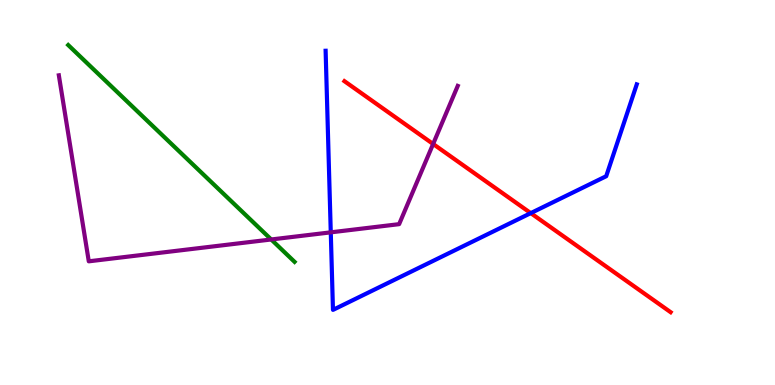[{'lines': ['blue', 'red'], 'intersections': [{'x': 6.85, 'y': 4.46}]}, {'lines': ['green', 'red'], 'intersections': []}, {'lines': ['purple', 'red'], 'intersections': [{'x': 5.59, 'y': 6.26}]}, {'lines': ['blue', 'green'], 'intersections': []}, {'lines': ['blue', 'purple'], 'intersections': [{'x': 4.27, 'y': 3.97}]}, {'lines': ['green', 'purple'], 'intersections': [{'x': 3.5, 'y': 3.78}]}]